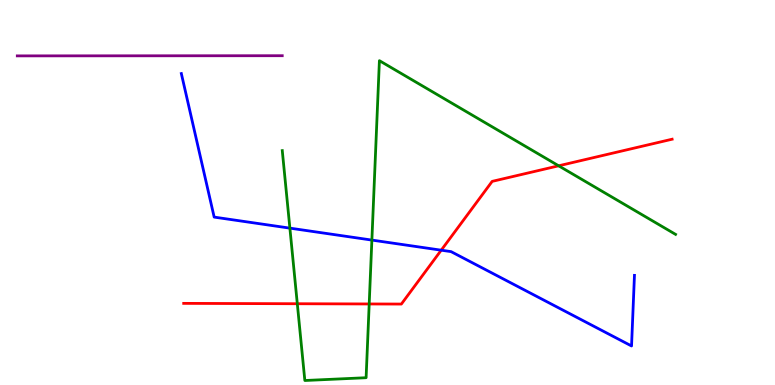[{'lines': ['blue', 'red'], 'intersections': [{'x': 5.69, 'y': 3.5}]}, {'lines': ['green', 'red'], 'intersections': [{'x': 3.84, 'y': 2.11}, {'x': 4.76, 'y': 2.1}, {'x': 7.21, 'y': 5.69}]}, {'lines': ['purple', 'red'], 'intersections': []}, {'lines': ['blue', 'green'], 'intersections': [{'x': 3.74, 'y': 4.07}, {'x': 4.8, 'y': 3.76}]}, {'lines': ['blue', 'purple'], 'intersections': []}, {'lines': ['green', 'purple'], 'intersections': []}]